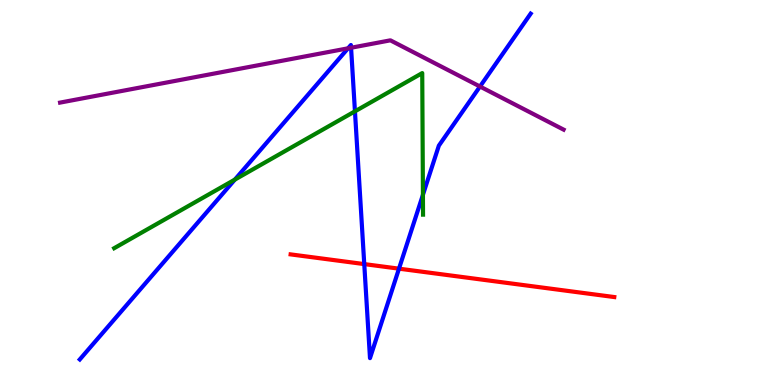[{'lines': ['blue', 'red'], 'intersections': [{'x': 4.7, 'y': 3.14}, {'x': 5.15, 'y': 3.02}]}, {'lines': ['green', 'red'], 'intersections': []}, {'lines': ['purple', 'red'], 'intersections': []}, {'lines': ['blue', 'green'], 'intersections': [{'x': 3.03, 'y': 5.33}, {'x': 4.58, 'y': 7.11}, {'x': 5.46, 'y': 4.94}]}, {'lines': ['blue', 'purple'], 'intersections': [{'x': 4.49, 'y': 8.75}, {'x': 4.53, 'y': 8.76}, {'x': 6.19, 'y': 7.75}]}, {'lines': ['green', 'purple'], 'intersections': []}]